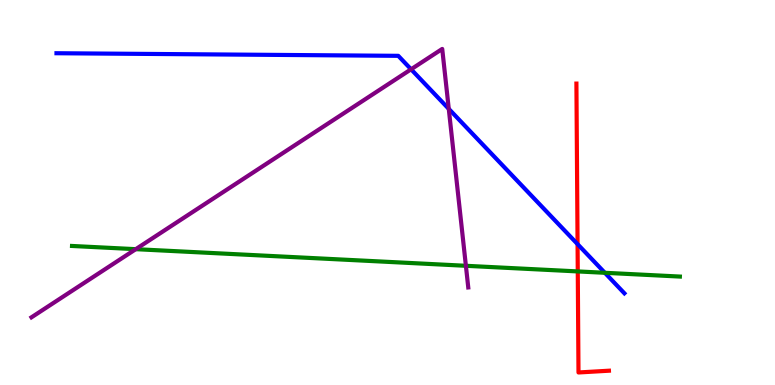[{'lines': ['blue', 'red'], 'intersections': [{'x': 7.45, 'y': 3.66}]}, {'lines': ['green', 'red'], 'intersections': [{'x': 7.46, 'y': 2.95}]}, {'lines': ['purple', 'red'], 'intersections': []}, {'lines': ['blue', 'green'], 'intersections': [{'x': 7.8, 'y': 2.91}]}, {'lines': ['blue', 'purple'], 'intersections': [{'x': 5.3, 'y': 8.2}, {'x': 5.79, 'y': 7.17}]}, {'lines': ['green', 'purple'], 'intersections': [{'x': 1.75, 'y': 3.53}, {'x': 6.01, 'y': 3.1}]}]